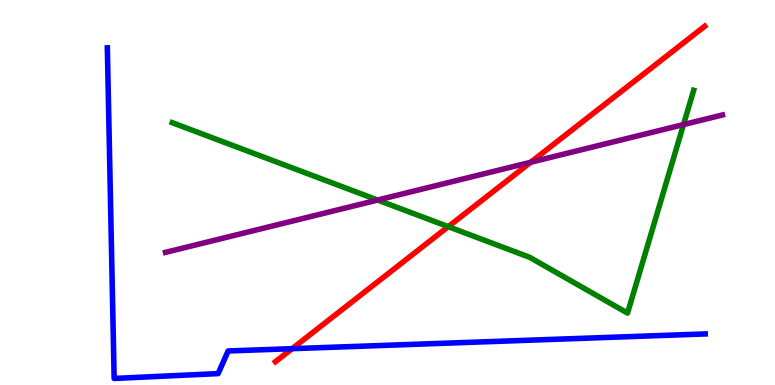[{'lines': ['blue', 'red'], 'intersections': [{'x': 3.77, 'y': 0.943}]}, {'lines': ['green', 'red'], 'intersections': [{'x': 5.78, 'y': 4.11}]}, {'lines': ['purple', 'red'], 'intersections': [{'x': 6.85, 'y': 5.78}]}, {'lines': ['blue', 'green'], 'intersections': []}, {'lines': ['blue', 'purple'], 'intersections': []}, {'lines': ['green', 'purple'], 'intersections': [{'x': 4.87, 'y': 4.8}, {'x': 8.82, 'y': 6.76}]}]